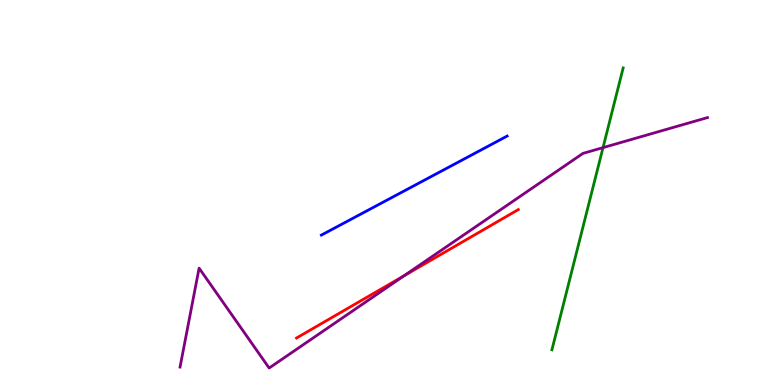[{'lines': ['blue', 'red'], 'intersections': []}, {'lines': ['green', 'red'], 'intersections': []}, {'lines': ['purple', 'red'], 'intersections': [{'x': 5.22, 'y': 2.84}]}, {'lines': ['blue', 'green'], 'intersections': []}, {'lines': ['blue', 'purple'], 'intersections': []}, {'lines': ['green', 'purple'], 'intersections': [{'x': 7.78, 'y': 6.17}]}]